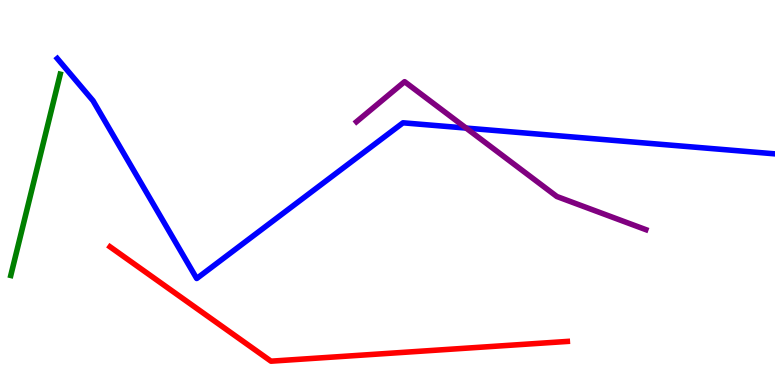[{'lines': ['blue', 'red'], 'intersections': []}, {'lines': ['green', 'red'], 'intersections': []}, {'lines': ['purple', 'red'], 'intersections': []}, {'lines': ['blue', 'green'], 'intersections': []}, {'lines': ['blue', 'purple'], 'intersections': [{'x': 6.01, 'y': 6.67}]}, {'lines': ['green', 'purple'], 'intersections': []}]